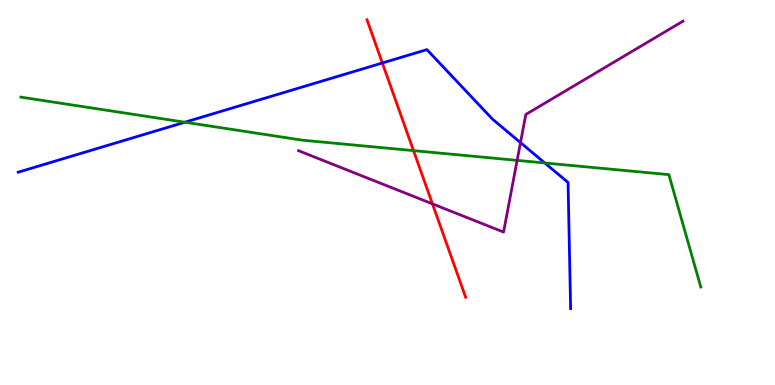[{'lines': ['blue', 'red'], 'intersections': [{'x': 4.93, 'y': 8.36}]}, {'lines': ['green', 'red'], 'intersections': [{'x': 5.34, 'y': 6.09}]}, {'lines': ['purple', 'red'], 'intersections': [{'x': 5.58, 'y': 4.71}]}, {'lines': ['blue', 'green'], 'intersections': [{'x': 2.39, 'y': 6.83}, {'x': 7.03, 'y': 5.77}]}, {'lines': ['blue', 'purple'], 'intersections': [{'x': 6.72, 'y': 6.3}]}, {'lines': ['green', 'purple'], 'intersections': [{'x': 6.67, 'y': 5.83}]}]